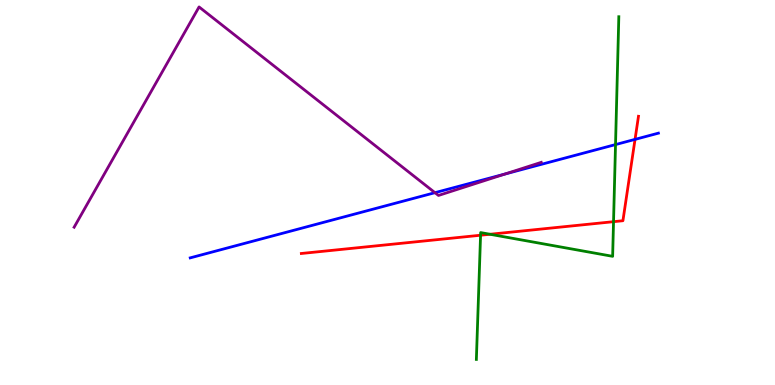[{'lines': ['blue', 'red'], 'intersections': [{'x': 8.19, 'y': 6.38}]}, {'lines': ['green', 'red'], 'intersections': [{'x': 6.2, 'y': 3.89}, {'x': 6.32, 'y': 3.92}, {'x': 7.92, 'y': 4.24}]}, {'lines': ['purple', 'red'], 'intersections': []}, {'lines': ['blue', 'green'], 'intersections': [{'x': 7.94, 'y': 6.24}]}, {'lines': ['blue', 'purple'], 'intersections': [{'x': 5.61, 'y': 5.0}, {'x': 6.52, 'y': 5.48}]}, {'lines': ['green', 'purple'], 'intersections': []}]